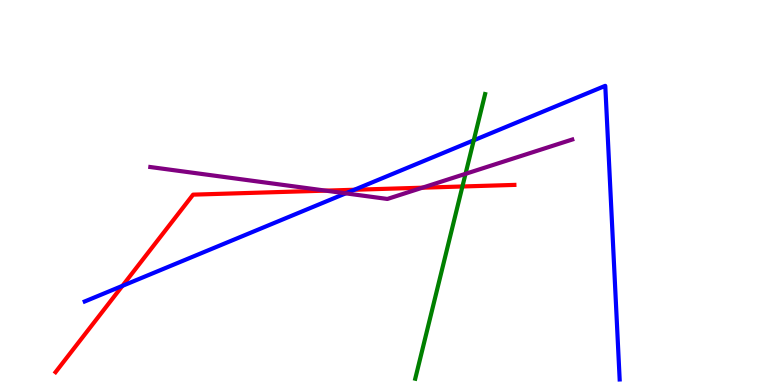[{'lines': ['blue', 'red'], 'intersections': [{'x': 1.58, 'y': 2.58}, {'x': 4.57, 'y': 5.07}]}, {'lines': ['green', 'red'], 'intersections': [{'x': 5.97, 'y': 5.16}]}, {'lines': ['purple', 'red'], 'intersections': [{'x': 4.2, 'y': 5.05}, {'x': 5.45, 'y': 5.12}]}, {'lines': ['blue', 'green'], 'intersections': [{'x': 6.11, 'y': 6.36}]}, {'lines': ['blue', 'purple'], 'intersections': [{'x': 4.46, 'y': 4.98}]}, {'lines': ['green', 'purple'], 'intersections': [{'x': 6.01, 'y': 5.48}]}]